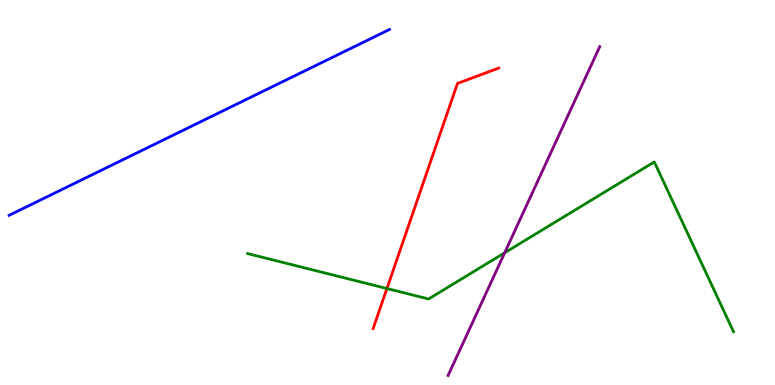[{'lines': ['blue', 'red'], 'intersections': []}, {'lines': ['green', 'red'], 'intersections': [{'x': 4.99, 'y': 2.51}]}, {'lines': ['purple', 'red'], 'intersections': []}, {'lines': ['blue', 'green'], 'intersections': []}, {'lines': ['blue', 'purple'], 'intersections': []}, {'lines': ['green', 'purple'], 'intersections': [{'x': 6.51, 'y': 3.43}]}]